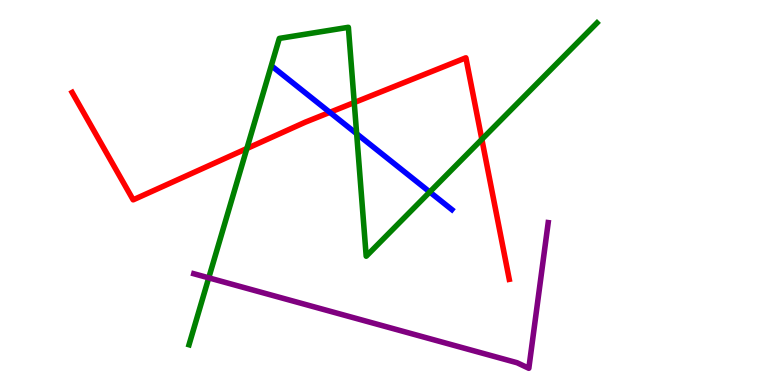[{'lines': ['blue', 'red'], 'intersections': [{'x': 4.26, 'y': 7.08}]}, {'lines': ['green', 'red'], 'intersections': [{'x': 3.19, 'y': 6.14}, {'x': 4.57, 'y': 7.34}, {'x': 6.22, 'y': 6.38}]}, {'lines': ['purple', 'red'], 'intersections': []}, {'lines': ['blue', 'green'], 'intersections': [{'x': 4.6, 'y': 6.53}, {'x': 5.55, 'y': 5.01}]}, {'lines': ['blue', 'purple'], 'intersections': []}, {'lines': ['green', 'purple'], 'intersections': [{'x': 2.69, 'y': 2.78}]}]